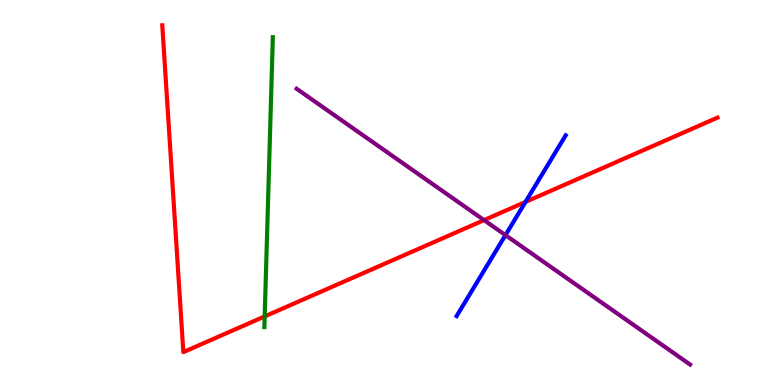[{'lines': ['blue', 'red'], 'intersections': [{'x': 6.78, 'y': 4.76}]}, {'lines': ['green', 'red'], 'intersections': [{'x': 3.42, 'y': 1.78}]}, {'lines': ['purple', 'red'], 'intersections': [{'x': 6.25, 'y': 4.28}]}, {'lines': ['blue', 'green'], 'intersections': []}, {'lines': ['blue', 'purple'], 'intersections': [{'x': 6.52, 'y': 3.89}]}, {'lines': ['green', 'purple'], 'intersections': []}]